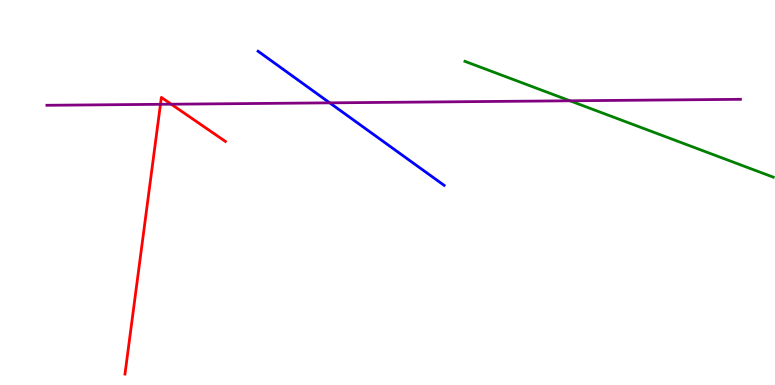[{'lines': ['blue', 'red'], 'intersections': []}, {'lines': ['green', 'red'], 'intersections': []}, {'lines': ['purple', 'red'], 'intersections': [{'x': 2.07, 'y': 7.29}, {'x': 2.21, 'y': 7.29}]}, {'lines': ['blue', 'green'], 'intersections': []}, {'lines': ['blue', 'purple'], 'intersections': [{'x': 4.25, 'y': 7.33}]}, {'lines': ['green', 'purple'], 'intersections': [{'x': 7.35, 'y': 7.38}]}]